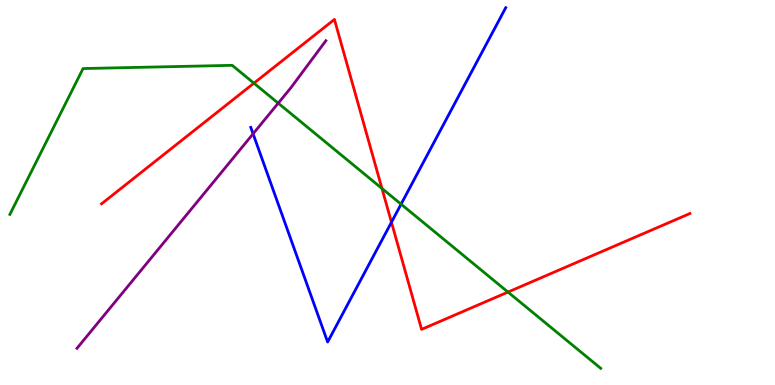[{'lines': ['blue', 'red'], 'intersections': [{'x': 5.05, 'y': 4.23}]}, {'lines': ['green', 'red'], 'intersections': [{'x': 3.28, 'y': 7.84}, {'x': 4.93, 'y': 5.1}, {'x': 6.55, 'y': 2.41}]}, {'lines': ['purple', 'red'], 'intersections': []}, {'lines': ['blue', 'green'], 'intersections': [{'x': 5.18, 'y': 4.7}]}, {'lines': ['blue', 'purple'], 'intersections': [{'x': 3.27, 'y': 6.52}]}, {'lines': ['green', 'purple'], 'intersections': [{'x': 3.59, 'y': 7.32}]}]